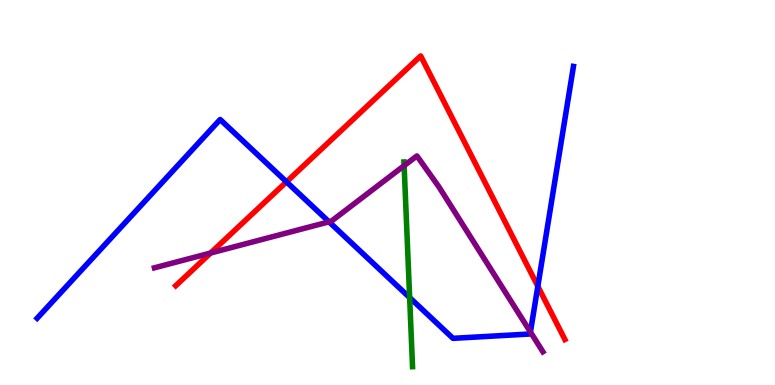[{'lines': ['blue', 'red'], 'intersections': [{'x': 3.7, 'y': 5.28}, {'x': 6.94, 'y': 2.56}]}, {'lines': ['green', 'red'], 'intersections': []}, {'lines': ['purple', 'red'], 'intersections': [{'x': 2.72, 'y': 3.43}]}, {'lines': ['blue', 'green'], 'intersections': [{'x': 5.29, 'y': 2.27}]}, {'lines': ['blue', 'purple'], 'intersections': [{'x': 4.25, 'y': 4.24}, {'x': 6.84, 'y': 1.38}]}, {'lines': ['green', 'purple'], 'intersections': [{'x': 5.21, 'y': 5.7}]}]